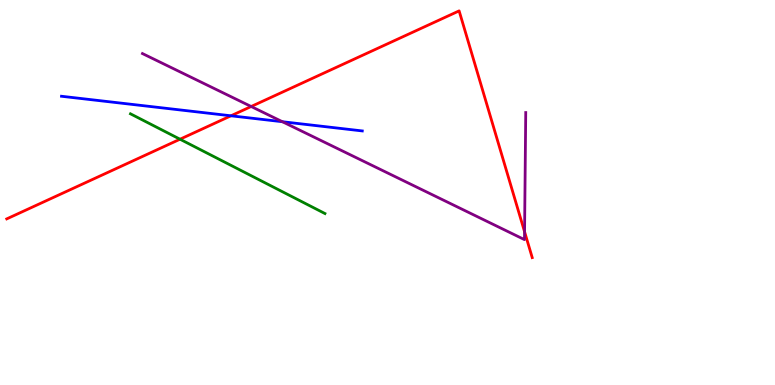[{'lines': ['blue', 'red'], 'intersections': [{'x': 2.98, 'y': 6.99}]}, {'lines': ['green', 'red'], 'intersections': [{'x': 2.32, 'y': 6.38}]}, {'lines': ['purple', 'red'], 'intersections': [{'x': 3.24, 'y': 7.23}, {'x': 6.77, 'y': 3.98}]}, {'lines': ['blue', 'green'], 'intersections': []}, {'lines': ['blue', 'purple'], 'intersections': [{'x': 3.64, 'y': 6.84}]}, {'lines': ['green', 'purple'], 'intersections': []}]